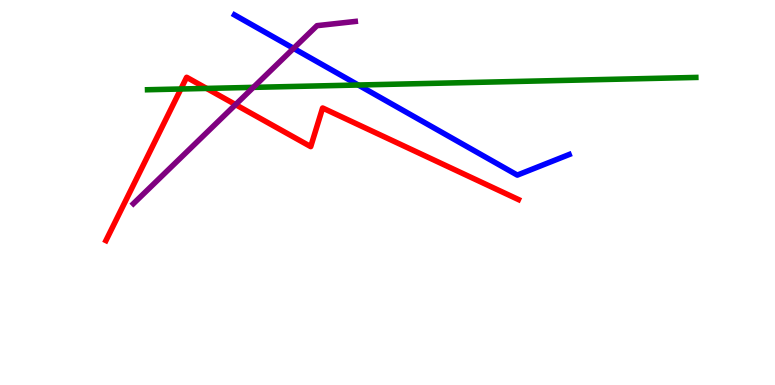[{'lines': ['blue', 'red'], 'intersections': []}, {'lines': ['green', 'red'], 'intersections': [{'x': 2.33, 'y': 7.69}, {'x': 2.67, 'y': 7.7}]}, {'lines': ['purple', 'red'], 'intersections': [{'x': 3.04, 'y': 7.28}]}, {'lines': ['blue', 'green'], 'intersections': [{'x': 4.62, 'y': 7.79}]}, {'lines': ['blue', 'purple'], 'intersections': [{'x': 3.79, 'y': 8.74}]}, {'lines': ['green', 'purple'], 'intersections': [{'x': 3.27, 'y': 7.73}]}]